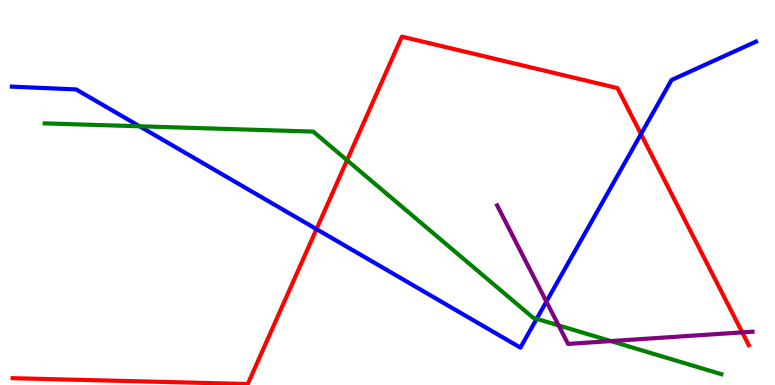[{'lines': ['blue', 'red'], 'intersections': [{'x': 4.08, 'y': 4.05}, {'x': 8.27, 'y': 6.52}]}, {'lines': ['green', 'red'], 'intersections': [{'x': 4.48, 'y': 5.84}]}, {'lines': ['purple', 'red'], 'intersections': [{'x': 9.58, 'y': 1.37}]}, {'lines': ['blue', 'green'], 'intersections': [{'x': 1.8, 'y': 6.72}, {'x': 6.92, 'y': 1.72}]}, {'lines': ['blue', 'purple'], 'intersections': [{'x': 7.05, 'y': 2.17}]}, {'lines': ['green', 'purple'], 'intersections': [{'x': 7.21, 'y': 1.55}, {'x': 7.88, 'y': 1.14}]}]